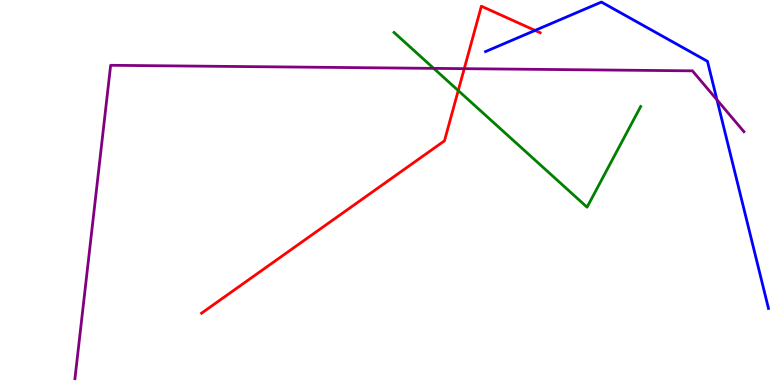[{'lines': ['blue', 'red'], 'intersections': [{'x': 6.9, 'y': 9.21}]}, {'lines': ['green', 'red'], 'intersections': [{'x': 5.91, 'y': 7.65}]}, {'lines': ['purple', 'red'], 'intersections': [{'x': 5.99, 'y': 8.22}]}, {'lines': ['blue', 'green'], 'intersections': []}, {'lines': ['blue', 'purple'], 'intersections': [{'x': 9.25, 'y': 7.41}]}, {'lines': ['green', 'purple'], 'intersections': [{'x': 5.6, 'y': 8.22}]}]